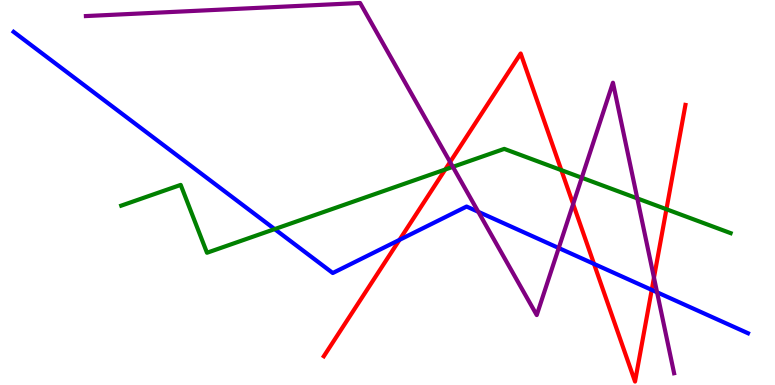[{'lines': ['blue', 'red'], 'intersections': [{'x': 5.15, 'y': 3.77}, {'x': 7.66, 'y': 3.15}, {'x': 8.41, 'y': 2.47}]}, {'lines': ['green', 'red'], 'intersections': [{'x': 5.74, 'y': 5.6}, {'x': 7.24, 'y': 5.58}, {'x': 8.6, 'y': 4.57}]}, {'lines': ['purple', 'red'], 'intersections': [{'x': 5.81, 'y': 5.79}, {'x': 7.4, 'y': 4.7}, {'x': 8.44, 'y': 2.79}]}, {'lines': ['blue', 'green'], 'intersections': [{'x': 3.54, 'y': 4.05}]}, {'lines': ['blue', 'purple'], 'intersections': [{'x': 6.17, 'y': 4.5}, {'x': 7.21, 'y': 3.56}, {'x': 8.48, 'y': 2.41}]}, {'lines': ['green', 'purple'], 'intersections': [{'x': 5.84, 'y': 5.67}, {'x': 7.51, 'y': 5.38}, {'x': 8.22, 'y': 4.85}]}]